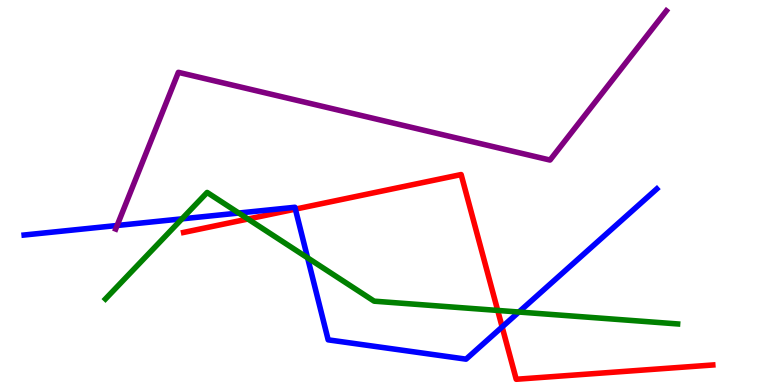[{'lines': ['blue', 'red'], 'intersections': [{'x': 3.81, 'y': 4.57}, {'x': 6.48, 'y': 1.51}]}, {'lines': ['green', 'red'], 'intersections': [{'x': 3.2, 'y': 4.31}, {'x': 6.42, 'y': 1.94}]}, {'lines': ['purple', 'red'], 'intersections': []}, {'lines': ['blue', 'green'], 'intersections': [{'x': 2.35, 'y': 4.32}, {'x': 3.08, 'y': 4.47}, {'x': 3.97, 'y': 3.3}, {'x': 6.69, 'y': 1.9}]}, {'lines': ['blue', 'purple'], 'intersections': [{'x': 1.51, 'y': 4.14}]}, {'lines': ['green', 'purple'], 'intersections': []}]